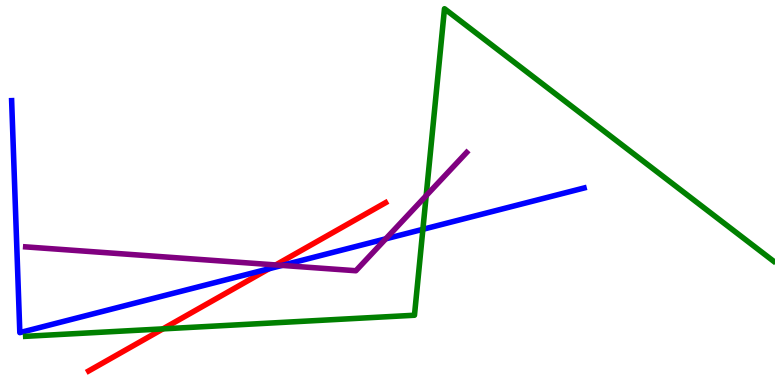[{'lines': ['blue', 'red'], 'intersections': [{'x': 3.47, 'y': 3.02}]}, {'lines': ['green', 'red'], 'intersections': [{'x': 2.1, 'y': 1.46}]}, {'lines': ['purple', 'red'], 'intersections': [{'x': 3.56, 'y': 3.12}]}, {'lines': ['blue', 'green'], 'intersections': [{'x': 5.46, 'y': 4.04}]}, {'lines': ['blue', 'purple'], 'intersections': [{'x': 3.64, 'y': 3.11}, {'x': 4.98, 'y': 3.8}]}, {'lines': ['green', 'purple'], 'intersections': [{'x': 5.5, 'y': 4.92}]}]